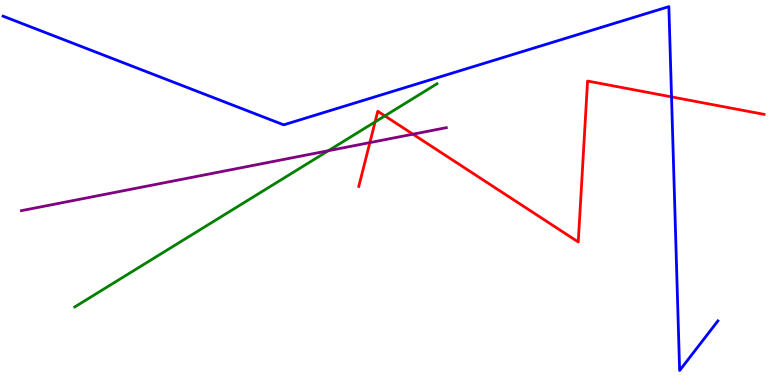[{'lines': ['blue', 'red'], 'intersections': [{'x': 8.66, 'y': 7.48}]}, {'lines': ['green', 'red'], 'intersections': [{'x': 4.84, 'y': 6.83}, {'x': 4.97, 'y': 6.99}]}, {'lines': ['purple', 'red'], 'intersections': [{'x': 4.77, 'y': 6.3}, {'x': 5.33, 'y': 6.51}]}, {'lines': ['blue', 'green'], 'intersections': []}, {'lines': ['blue', 'purple'], 'intersections': []}, {'lines': ['green', 'purple'], 'intersections': [{'x': 4.24, 'y': 6.09}]}]